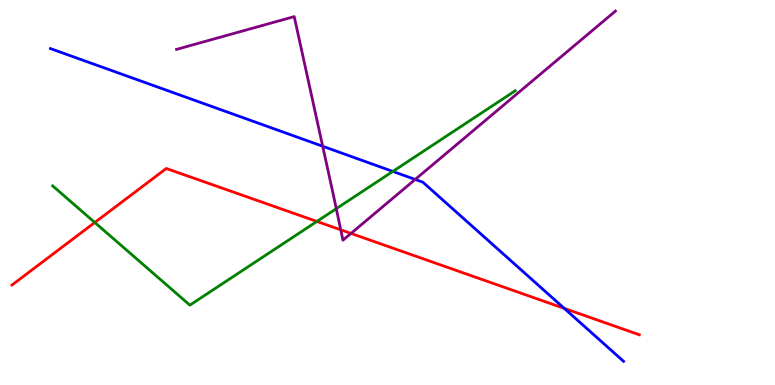[{'lines': ['blue', 'red'], 'intersections': [{'x': 7.28, 'y': 1.99}]}, {'lines': ['green', 'red'], 'intersections': [{'x': 1.22, 'y': 4.22}, {'x': 4.09, 'y': 4.25}]}, {'lines': ['purple', 'red'], 'intersections': [{'x': 4.4, 'y': 4.03}, {'x': 4.53, 'y': 3.94}]}, {'lines': ['blue', 'green'], 'intersections': [{'x': 5.07, 'y': 5.55}]}, {'lines': ['blue', 'purple'], 'intersections': [{'x': 4.16, 'y': 6.2}, {'x': 5.36, 'y': 5.34}]}, {'lines': ['green', 'purple'], 'intersections': [{'x': 4.34, 'y': 4.58}]}]